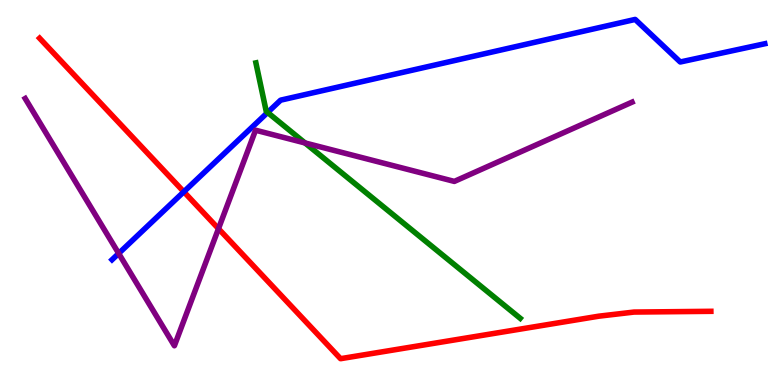[{'lines': ['blue', 'red'], 'intersections': [{'x': 2.37, 'y': 5.02}]}, {'lines': ['green', 'red'], 'intersections': []}, {'lines': ['purple', 'red'], 'intersections': [{'x': 2.82, 'y': 4.06}]}, {'lines': ['blue', 'green'], 'intersections': [{'x': 3.45, 'y': 7.08}]}, {'lines': ['blue', 'purple'], 'intersections': [{'x': 1.53, 'y': 3.42}]}, {'lines': ['green', 'purple'], 'intersections': [{'x': 3.94, 'y': 6.29}]}]